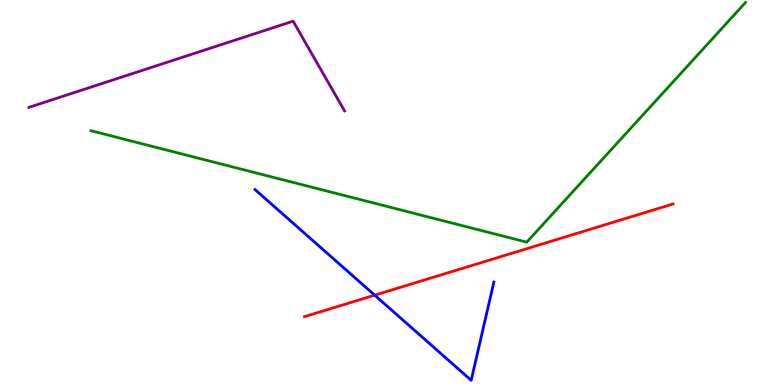[{'lines': ['blue', 'red'], 'intersections': [{'x': 4.83, 'y': 2.33}]}, {'lines': ['green', 'red'], 'intersections': []}, {'lines': ['purple', 'red'], 'intersections': []}, {'lines': ['blue', 'green'], 'intersections': []}, {'lines': ['blue', 'purple'], 'intersections': []}, {'lines': ['green', 'purple'], 'intersections': []}]